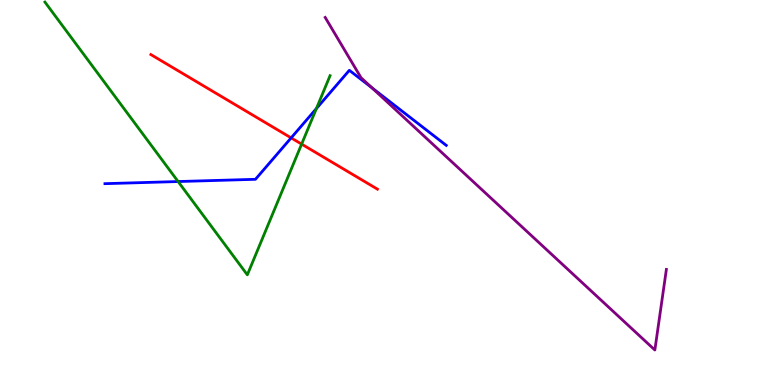[{'lines': ['blue', 'red'], 'intersections': [{'x': 3.76, 'y': 6.42}]}, {'lines': ['green', 'red'], 'intersections': [{'x': 3.89, 'y': 6.26}]}, {'lines': ['purple', 'red'], 'intersections': []}, {'lines': ['blue', 'green'], 'intersections': [{'x': 2.3, 'y': 5.28}, {'x': 4.08, 'y': 7.18}]}, {'lines': ['blue', 'purple'], 'intersections': [{'x': 4.8, 'y': 7.72}]}, {'lines': ['green', 'purple'], 'intersections': []}]